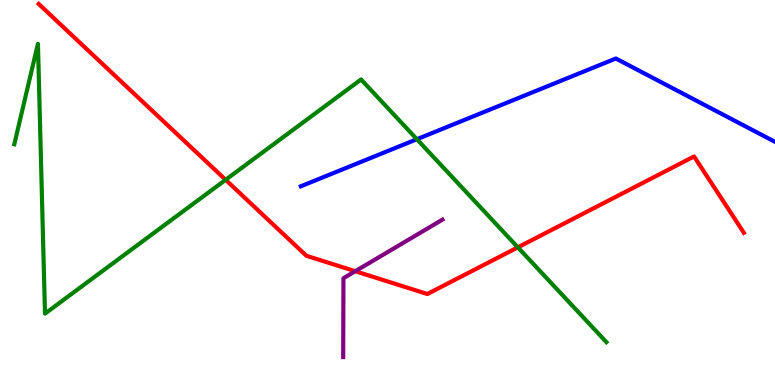[{'lines': ['blue', 'red'], 'intersections': []}, {'lines': ['green', 'red'], 'intersections': [{'x': 2.91, 'y': 5.33}, {'x': 6.68, 'y': 3.58}]}, {'lines': ['purple', 'red'], 'intersections': [{'x': 4.58, 'y': 2.96}]}, {'lines': ['blue', 'green'], 'intersections': [{'x': 5.38, 'y': 6.38}]}, {'lines': ['blue', 'purple'], 'intersections': []}, {'lines': ['green', 'purple'], 'intersections': []}]